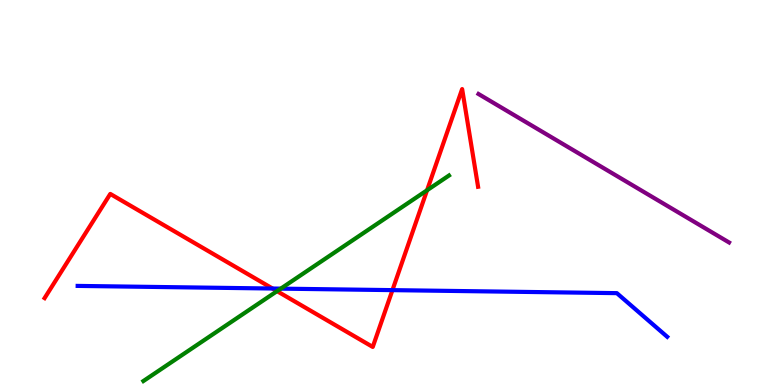[{'lines': ['blue', 'red'], 'intersections': [{'x': 3.52, 'y': 2.51}, {'x': 5.06, 'y': 2.46}]}, {'lines': ['green', 'red'], 'intersections': [{'x': 3.57, 'y': 2.44}, {'x': 5.51, 'y': 5.06}]}, {'lines': ['purple', 'red'], 'intersections': []}, {'lines': ['blue', 'green'], 'intersections': [{'x': 3.62, 'y': 2.5}]}, {'lines': ['blue', 'purple'], 'intersections': []}, {'lines': ['green', 'purple'], 'intersections': []}]